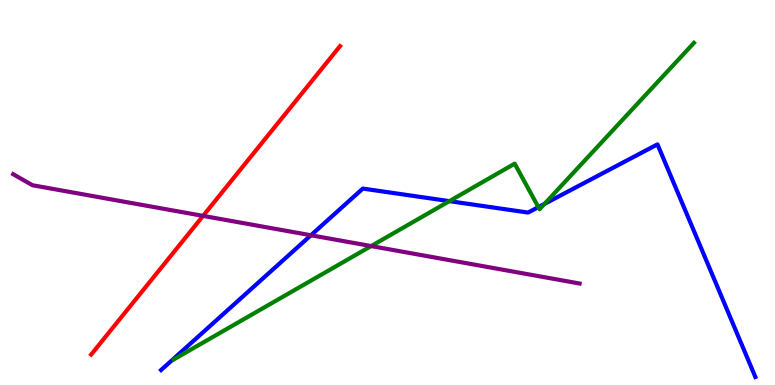[{'lines': ['blue', 'red'], 'intersections': []}, {'lines': ['green', 'red'], 'intersections': []}, {'lines': ['purple', 'red'], 'intersections': [{'x': 2.62, 'y': 4.39}]}, {'lines': ['blue', 'green'], 'intersections': [{'x': 5.8, 'y': 4.78}, {'x': 6.95, 'y': 4.62}, {'x': 7.03, 'y': 4.7}]}, {'lines': ['blue', 'purple'], 'intersections': [{'x': 4.01, 'y': 3.89}]}, {'lines': ['green', 'purple'], 'intersections': [{'x': 4.79, 'y': 3.61}]}]